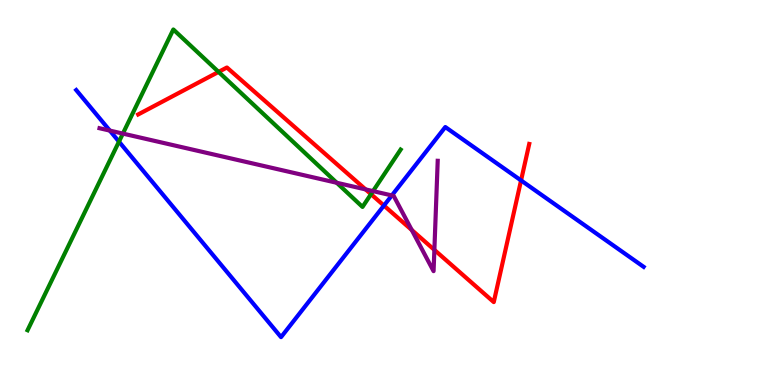[{'lines': ['blue', 'red'], 'intersections': [{'x': 4.95, 'y': 4.66}, {'x': 6.72, 'y': 5.31}]}, {'lines': ['green', 'red'], 'intersections': [{'x': 2.82, 'y': 8.13}, {'x': 4.79, 'y': 4.96}]}, {'lines': ['purple', 'red'], 'intersections': [{'x': 4.72, 'y': 5.08}, {'x': 5.31, 'y': 4.03}, {'x': 5.6, 'y': 3.51}]}, {'lines': ['blue', 'green'], 'intersections': [{'x': 1.54, 'y': 6.32}]}, {'lines': ['blue', 'purple'], 'intersections': [{'x': 1.42, 'y': 6.61}, {'x': 5.06, 'y': 4.92}]}, {'lines': ['green', 'purple'], 'intersections': [{'x': 1.59, 'y': 6.53}, {'x': 4.35, 'y': 5.25}, {'x': 4.81, 'y': 5.04}]}]